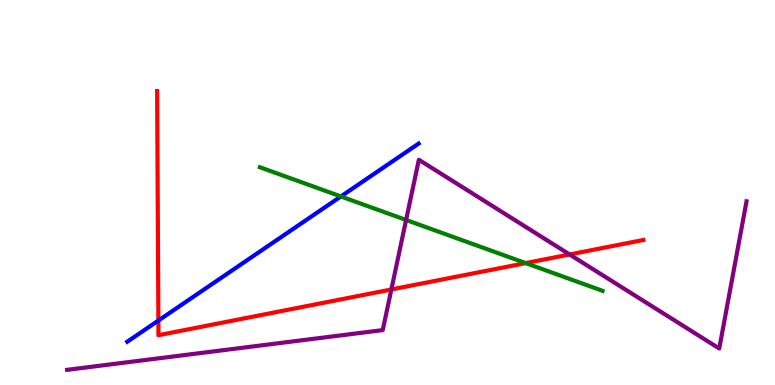[{'lines': ['blue', 'red'], 'intersections': [{'x': 2.04, 'y': 1.67}]}, {'lines': ['green', 'red'], 'intersections': [{'x': 6.78, 'y': 3.17}]}, {'lines': ['purple', 'red'], 'intersections': [{'x': 5.05, 'y': 2.48}, {'x': 7.35, 'y': 3.39}]}, {'lines': ['blue', 'green'], 'intersections': [{'x': 4.4, 'y': 4.9}]}, {'lines': ['blue', 'purple'], 'intersections': []}, {'lines': ['green', 'purple'], 'intersections': [{'x': 5.24, 'y': 4.29}]}]